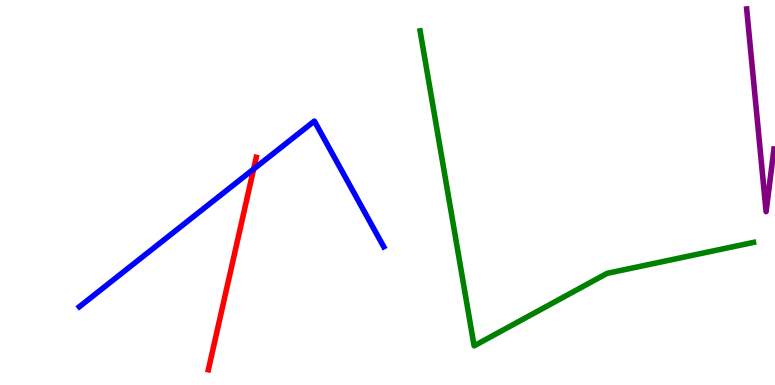[{'lines': ['blue', 'red'], 'intersections': [{'x': 3.27, 'y': 5.61}]}, {'lines': ['green', 'red'], 'intersections': []}, {'lines': ['purple', 'red'], 'intersections': []}, {'lines': ['blue', 'green'], 'intersections': []}, {'lines': ['blue', 'purple'], 'intersections': []}, {'lines': ['green', 'purple'], 'intersections': []}]